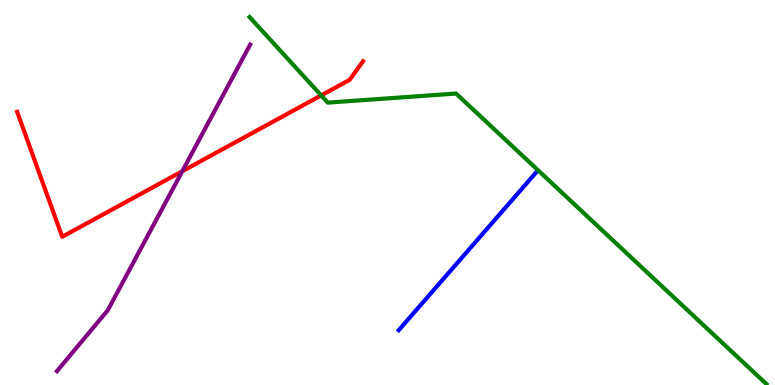[{'lines': ['blue', 'red'], 'intersections': []}, {'lines': ['green', 'red'], 'intersections': [{'x': 4.14, 'y': 7.52}]}, {'lines': ['purple', 'red'], 'intersections': [{'x': 2.35, 'y': 5.55}]}, {'lines': ['blue', 'green'], 'intersections': []}, {'lines': ['blue', 'purple'], 'intersections': []}, {'lines': ['green', 'purple'], 'intersections': []}]